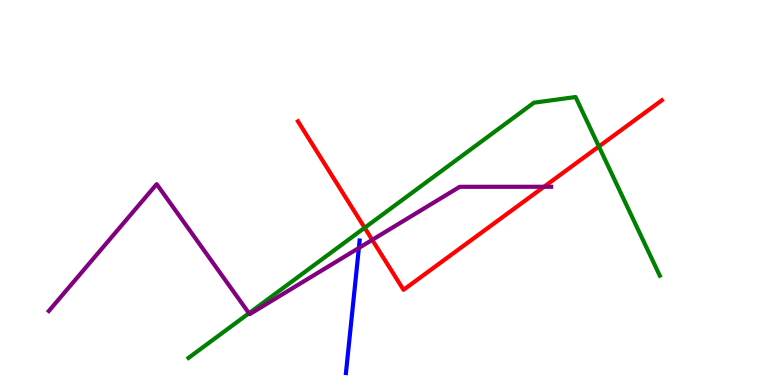[{'lines': ['blue', 'red'], 'intersections': []}, {'lines': ['green', 'red'], 'intersections': [{'x': 4.71, 'y': 4.08}, {'x': 7.73, 'y': 6.2}]}, {'lines': ['purple', 'red'], 'intersections': [{'x': 4.8, 'y': 3.77}, {'x': 7.02, 'y': 5.15}]}, {'lines': ['blue', 'green'], 'intersections': []}, {'lines': ['blue', 'purple'], 'intersections': [{'x': 4.63, 'y': 3.56}]}, {'lines': ['green', 'purple'], 'intersections': [{'x': 3.21, 'y': 1.86}]}]